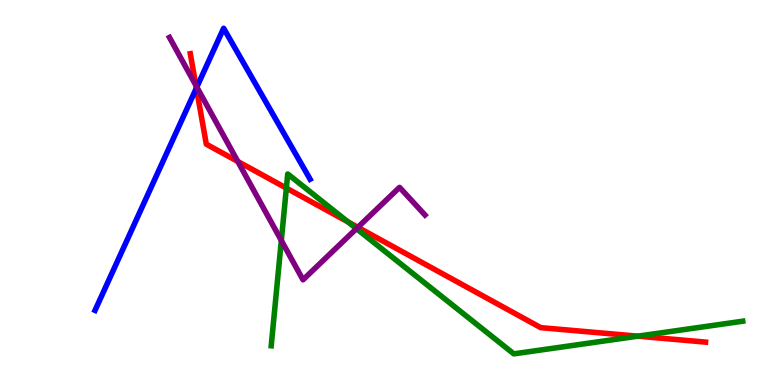[{'lines': ['blue', 'red'], 'intersections': [{'x': 2.53, 'y': 7.71}]}, {'lines': ['green', 'red'], 'intersections': [{'x': 3.7, 'y': 5.11}, {'x': 4.49, 'y': 4.24}, {'x': 8.23, 'y': 1.27}]}, {'lines': ['purple', 'red'], 'intersections': [{'x': 2.53, 'y': 7.78}, {'x': 3.07, 'y': 5.81}, {'x': 4.62, 'y': 4.1}]}, {'lines': ['blue', 'green'], 'intersections': []}, {'lines': ['blue', 'purple'], 'intersections': [{'x': 2.54, 'y': 7.74}]}, {'lines': ['green', 'purple'], 'intersections': [{'x': 3.63, 'y': 3.75}, {'x': 4.6, 'y': 4.06}]}]